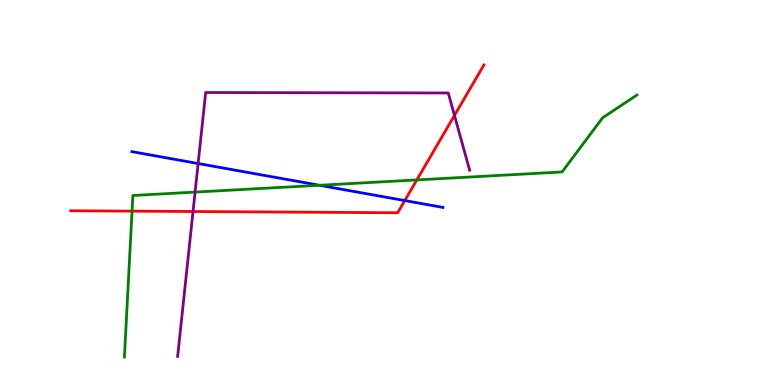[{'lines': ['blue', 'red'], 'intersections': [{'x': 5.22, 'y': 4.79}]}, {'lines': ['green', 'red'], 'intersections': [{'x': 1.7, 'y': 4.52}, {'x': 5.38, 'y': 5.33}]}, {'lines': ['purple', 'red'], 'intersections': [{'x': 2.49, 'y': 4.51}, {'x': 5.86, 'y': 7.0}]}, {'lines': ['blue', 'green'], 'intersections': [{'x': 4.12, 'y': 5.19}]}, {'lines': ['blue', 'purple'], 'intersections': [{'x': 2.56, 'y': 5.75}]}, {'lines': ['green', 'purple'], 'intersections': [{'x': 2.52, 'y': 5.01}]}]